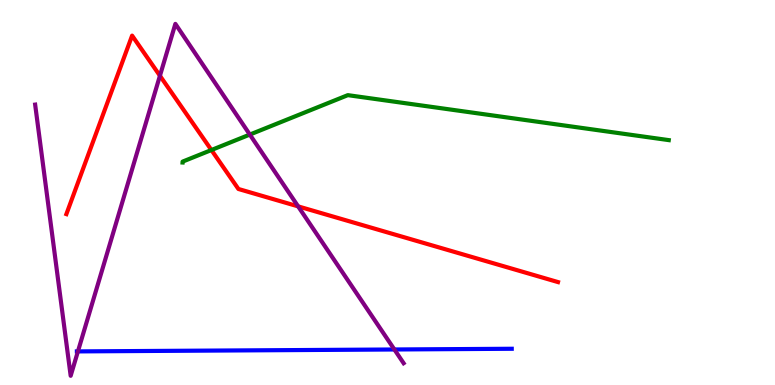[{'lines': ['blue', 'red'], 'intersections': []}, {'lines': ['green', 'red'], 'intersections': [{'x': 2.73, 'y': 6.1}]}, {'lines': ['purple', 'red'], 'intersections': [{'x': 2.06, 'y': 8.03}, {'x': 3.85, 'y': 4.64}]}, {'lines': ['blue', 'green'], 'intersections': []}, {'lines': ['blue', 'purple'], 'intersections': [{'x': 1.01, 'y': 0.873}, {'x': 5.09, 'y': 0.923}]}, {'lines': ['green', 'purple'], 'intersections': [{'x': 3.22, 'y': 6.5}]}]